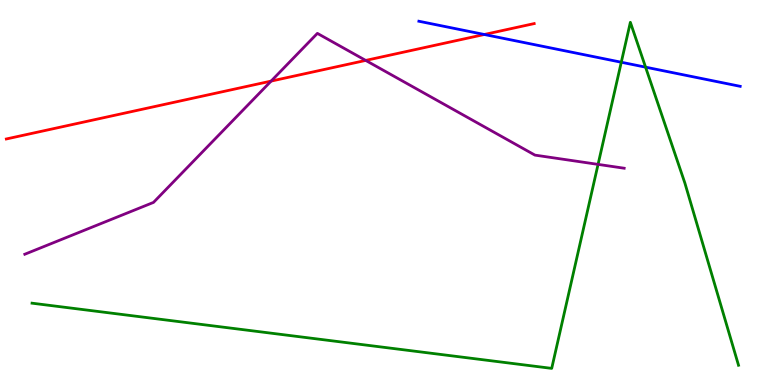[{'lines': ['blue', 'red'], 'intersections': [{'x': 6.25, 'y': 9.1}]}, {'lines': ['green', 'red'], 'intersections': []}, {'lines': ['purple', 'red'], 'intersections': [{'x': 3.5, 'y': 7.89}, {'x': 4.72, 'y': 8.43}]}, {'lines': ['blue', 'green'], 'intersections': [{'x': 8.02, 'y': 8.38}, {'x': 8.33, 'y': 8.26}]}, {'lines': ['blue', 'purple'], 'intersections': []}, {'lines': ['green', 'purple'], 'intersections': [{'x': 7.72, 'y': 5.73}]}]